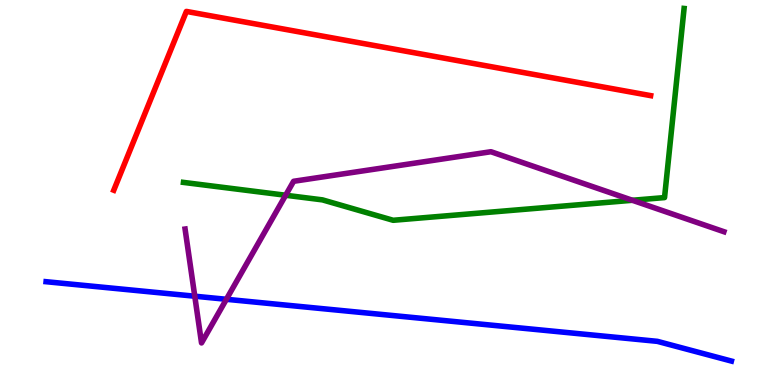[{'lines': ['blue', 'red'], 'intersections': []}, {'lines': ['green', 'red'], 'intersections': []}, {'lines': ['purple', 'red'], 'intersections': []}, {'lines': ['blue', 'green'], 'intersections': []}, {'lines': ['blue', 'purple'], 'intersections': [{'x': 2.51, 'y': 2.31}, {'x': 2.92, 'y': 2.23}]}, {'lines': ['green', 'purple'], 'intersections': [{'x': 3.69, 'y': 4.93}, {'x': 8.16, 'y': 4.8}]}]